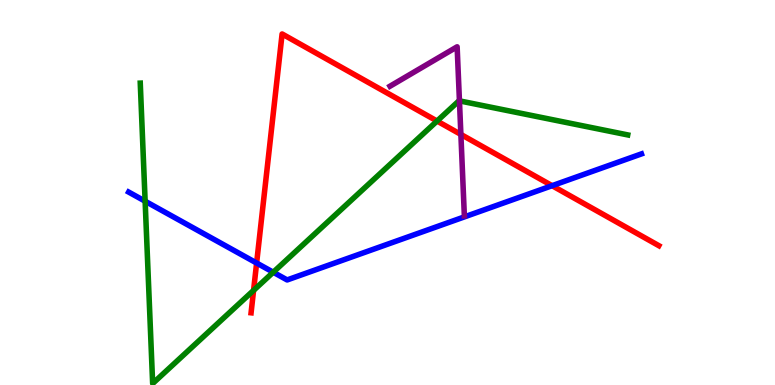[{'lines': ['blue', 'red'], 'intersections': [{'x': 3.31, 'y': 3.17}, {'x': 7.12, 'y': 5.18}]}, {'lines': ['green', 'red'], 'intersections': [{'x': 3.27, 'y': 2.46}, {'x': 5.64, 'y': 6.86}]}, {'lines': ['purple', 'red'], 'intersections': [{'x': 5.95, 'y': 6.51}]}, {'lines': ['blue', 'green'], 'intersections': [{'x': 1.87, 'y': 4.77}, {'x': 3.53, 'y': 2.93}]}, {'lines': ['blue', 'purple'], 'intersections': []}, {'lines': ['green', 'purple'], 'intersections': [{'x': 5.93, 'y': 7.38}]}]